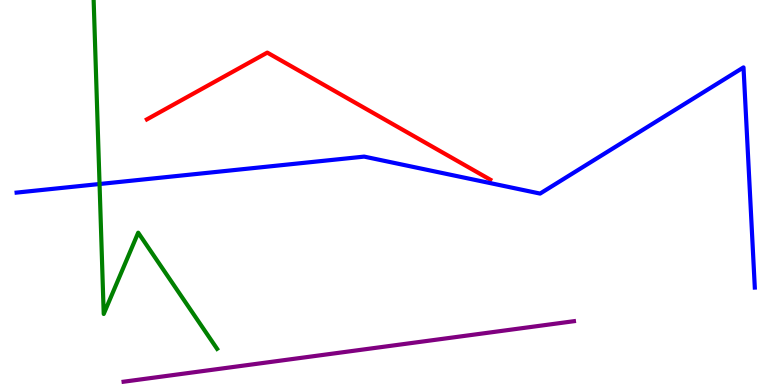[{'lines': ['blue', 'red'], 'intersections': []}, {'lines': ['green', 'red'], 'intersections': []}, {'lines': ['purple', 'red'], 'intersections': []}, {'lines': ['blue', 'green'], 'intersections': [{'x': 1.28, 'y': 5.22}]}, {'lines': ['blue', 'purple'], 'intersections': []}, {'lines': ['green', 'purple'], 'intersections': []}]